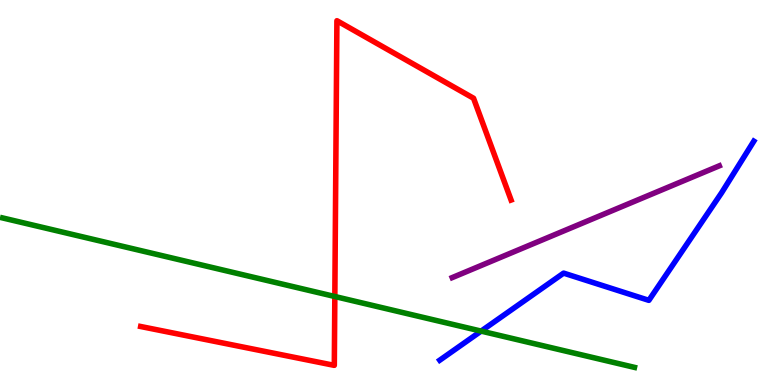[{'lines': ['blue', 'red'], 'intersections': []}, {'lines': ['green', 'red'], 'intersections': [{'x': 4.32, 'y': 2.3}]}, {'lines': ['purple', 'red'], 'intersections': []}, {'lines': ['blue', 'green'], 'intersections': [{'x': 6.21, 'y': 1.4}]}, {'lines': ['blue', 'purple'], 'intersections': []}, {'lines': ['green', 'purple'], 'intersections': []}]